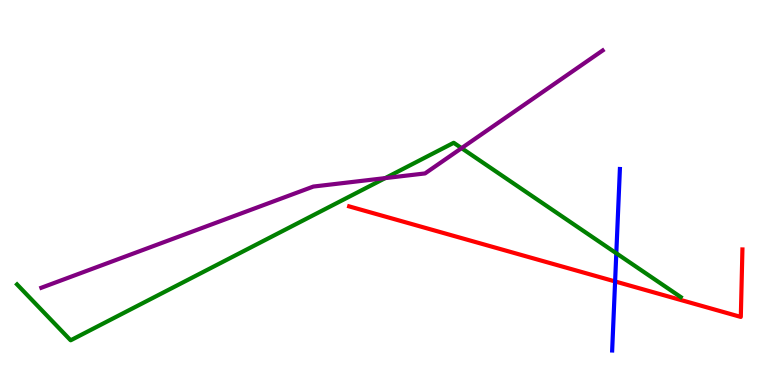[{'lines': ['blue', 'red'], 'intersections': [{'x': 7.94, 'y': 2.69}]}, {'lines': ['green', 'red'], 'intersections': []}, {'lines': ['purple', 'red'], 'intersections': []}, {'lines': ['blue', 'green'], 'intersections': [{'x': 7.95, 'y': 3.42}]}, {'lines': ['blue', 'purple'], 'intersections': []}, {'lines': ['green', 'purple'], 'intersections': [{'x': 4.97, 'y': 5.37}, {'x': 5.96, 'y': 6.15}]}]